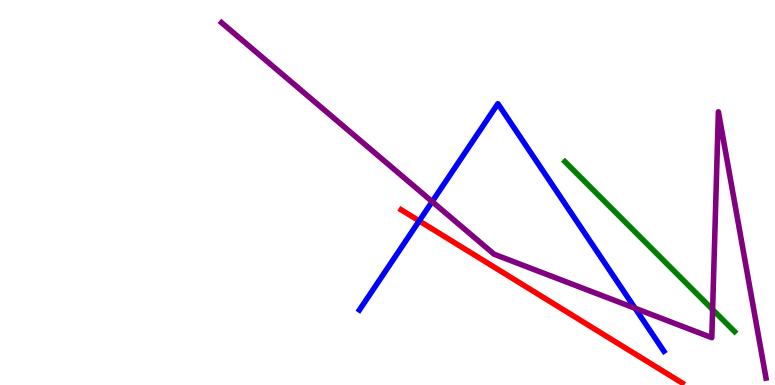[{'lines': ['blue', 'red'], 'intersections': [{'x': 5.41, 'y': 4.26}]}, {'lines': ['green', 'red'], 'intersections': []}, {'lines': ['purple', 'red'], 'intersections': []}, {'lines': ['blue', 'green'], 'intersections': []}, {'lines': ['blue', 'purple'], 'intersections': [{'x': 5.58, 'y': 4.76}, {'x': 8.19, 'y': 1.99}]}, {'lines': ['green', 'purple'], 'intersections': [{'x': 9.2, 'y': 1.96}]}]